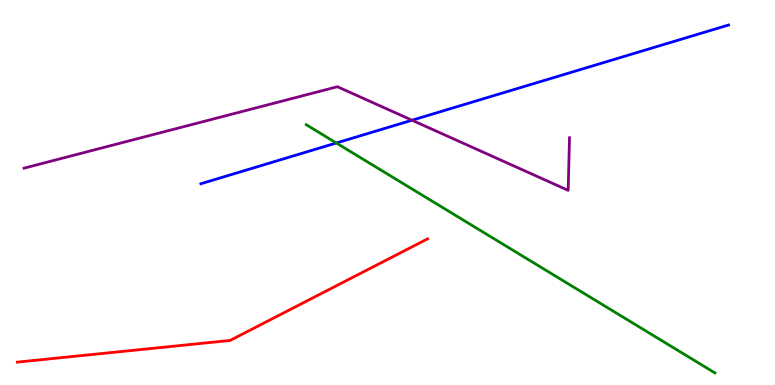[{'lines': ['blue', 'red'], 'intersections': []}, {'lines': ['green', 'red'], 'intersections': []}, {'lines': ['purple', 'red'], 'intersections': []}, {'lines': ['blue', 'green'], 'intersections': [{'x': 4.34, 'y': 6.29}]}, {'lines': ['blue', 'purple'], 'intersections': [{'x': 5.32, 'y': 6.88}]}, {'lines': ['green', 'purple'], 'intersections': []}]